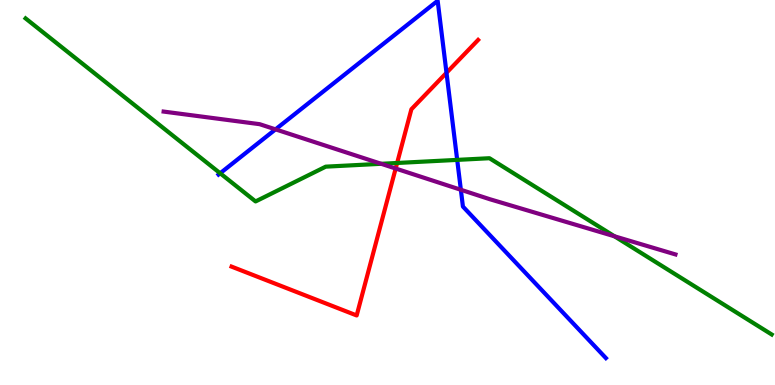[{'lines': ['blue', 'red'], 'intersections': [{'x': 5.76, 'y': 8.11}]}, {'lines': ['green', 'red'], 'intersections': [{'x': 5.12, 'y': 5.77}]}, {'lines': ['purple', 'red'], 'intersections': [{'x': 5.11, 'y': 5.62}]}, {'lines': ['blue', 'green'], 'intersections': [{'x': 2.84, 'y': 5.5}, {'x': 5.9, 'y': 5.85}]}, {'lines': ['blue', 'purple'], 'intersections': [{'x': 3.56, 'y': 6.64}, {'x': 5.95, 'y': 5.07}]}, {'lines': ['green', 'purple'], 'intersections': [{'x': 4.92, 'y': 5.75}, {'x': 7.93, 'y': 3.86}]}]